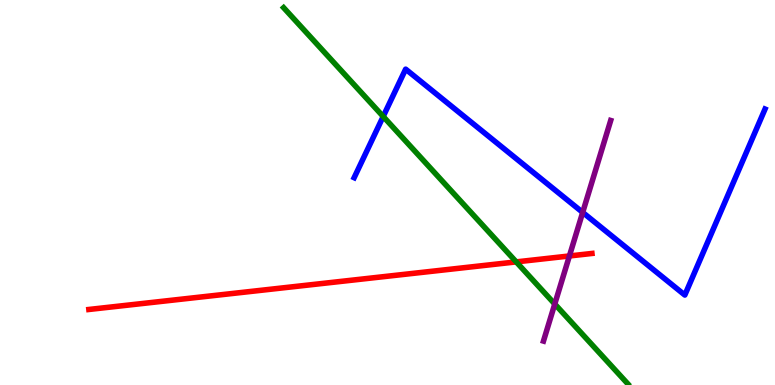[{'lines': ['blue', 'red'], 'intersections': []}, {'lines': ['green', 'red'], 'intersections': [{'x': 6.66, 'y': 3.2}]}, {'lines': ['purple', 'red'], 'intersections': [{'x': 7.35, 'y': 3.35}]}, {'lines': ['blue', 'green'], 'intersections': [{'x': 4.94, 'y': 6.97}]}, {'lines': ['blue', 'purple'], 'intersections': [{'x': 7.52, 'y': 4.48}]}, {'lines': ['green', 'purple'], 'intersections': [{'x': 7.16, 'y': 2.1}]}]